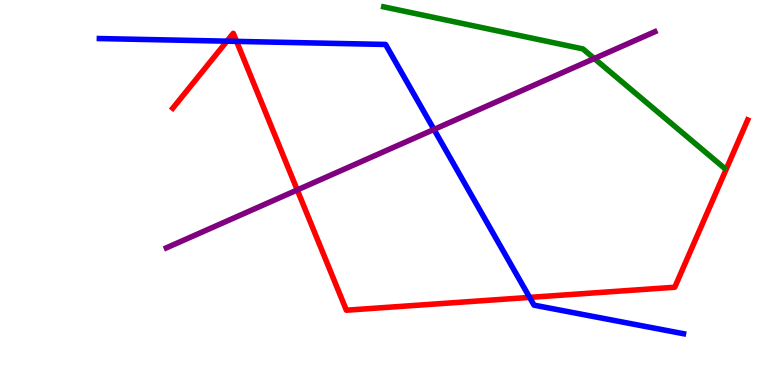[{'lines': ['blue', 'red'], 'intersections': [{'x': 2.93, 'y': 8.93}, {'x': 3.05, 'y': 8.93}, {'x': 6.83, 'y': 2.28}]}, {'lines': ['green', 'red'], 'intersections': []}, {'lines': ['purple', 'red'], 'intersections': [{'x': 3.84, 'y': 5.07}]}, {'lines': ['blue', 'green'], 'intersections': []}, {'lines': ['blue', 'purple'], 'intersections': [{'x': 5.6, 'y': 6.64}]}, {'lines': ['green', 'purple'], 'intersections': [{'x': 7.67, 'y': 8.48}]}]